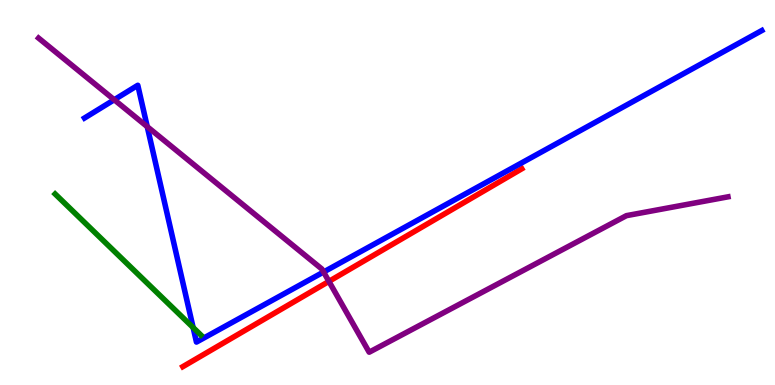[{'lines': ['blue', 'red'], 'intersections': []}, {'lines': ['green', 'red'], 'intersections': []}, {'lines': ['purple', 'red'], 'intersections': [{'x': 4.24, 'y': 2.69}]}, {'lines': ['blue', 'green'], 'intersections': [{'x': 2.49, 'y': 1.49}]}, {'lines': ['blue', 'purple'], 'intersections': [{'x': 1.47, 'y': 7.41}, {'x': 1.9, 'y': 6.71}, {'x': 4.18, 'y': 2.93}]}, {'lines': ['green', 'purple'], 'intersections': []}]